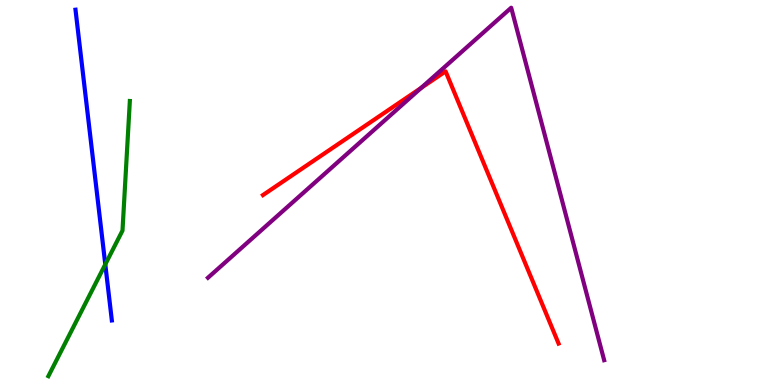[{'lines': ['blue', 'red'], 'intersections': []}, {'lines': ['green', 'red'], 'intersections': []}, {'lines': ['purple', 'red'], 'intersections': [{'x': 5.43, 'y': 7.72}]}, {'lines': ['blue', 'green'], 'intersections': [{'x': 1.36, 'y': 3.13}]}, {'lines': ['blue', 'purple'], 'intersections': []}, {'lines': ['green', 'purple'], 'intersections': []}]